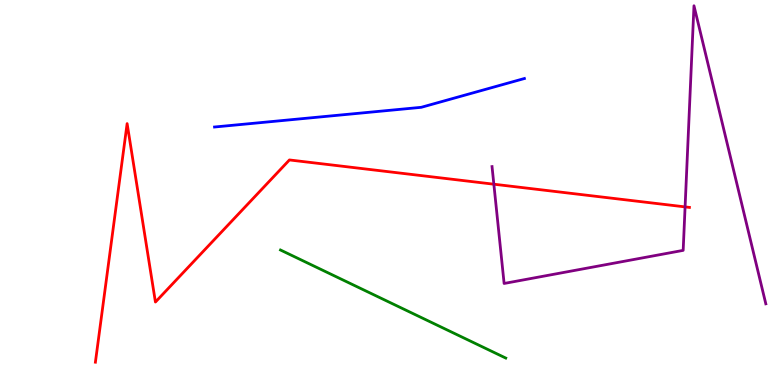[{'lines': ['blue', 'red'], 'intersections': []}, {'lines': ['green', 'red'], 'intersections': []}, {'lines': ['purple', 'red'], 'intersections': [{'x': 6.37, 'y': 5.22}, {'x': 8.84, 'y': 4.63}]}, {'lines': ['blue', 'green'], 'intersections': []}, {'lines': ['blue', 'purple'], 'intersections': []}, {'lines': ['green', 'purple'], 'intersections': []}]